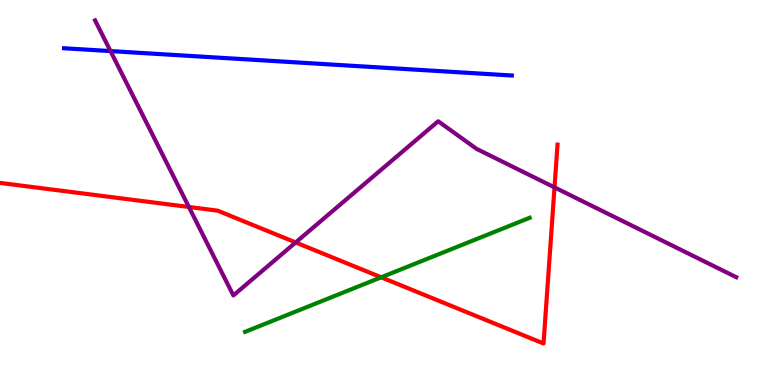[{'lines': ['blue', 'red'], 'intersections': []}, {'lines': ['green', 'red'], 'intersections': [{'x': 4.92, 'y': 2.8}]}, {'lines': ['purple', 'red'], 'intersections': [{'x': 2.44, 'y': 4.62}, {'x': 3.82, 'y': 3.7}, {'x': 7.15, 'y': 5.13}]}, {'lines': ['blue', 'green'], 'intersections': []}, {'lines': ['blue', 'purple'], 'intersections': [{'x': 1.43, 'y': 8.67}]}, {'lines': ['green', 'purple'], 'intersections': []}]